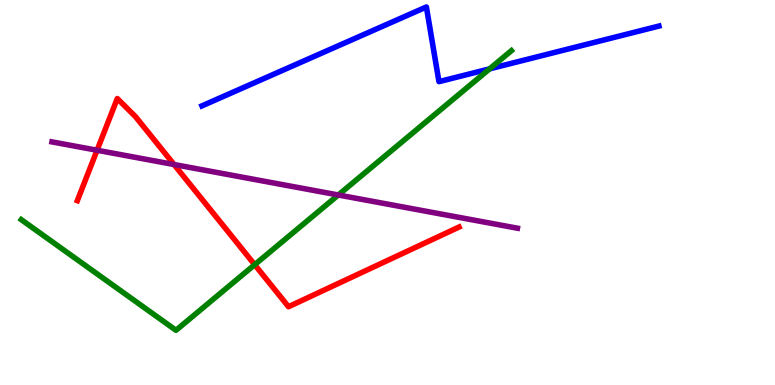[{'lines': ['blue', 'red'], 'intersections': []}, {'lines': ['green', 'red'], 'intersections': [{'x': 3.29, 'y': 3.12}]}, {'lines': ['purple', 'red'], 'intersections': [{'x': 1.25, 'y': 6.1}, {'x': 2.25, 'y': 5.73}]}, {'lines': ['blue', 'green'], 'intersections': [{'x': 6.32, 'y': 8.21}]}, {'lines': ['blue', 'purple'], 'intersections': []}, {'lines': ['green', 'purple'], 'intersections': [{'x': 4.37, 'y': 4.94}]}]